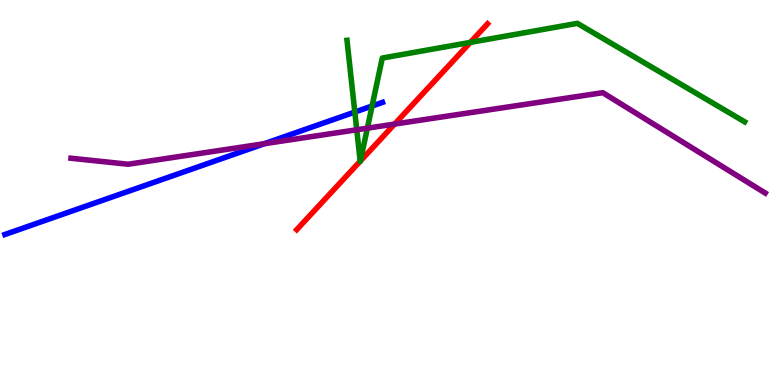[{'lines': ['blue', 'red'], 'intersections': []}, {'lines': ['green', 'red'], 'intersections': [{'x': 4.65, 'y': 5.81}, {'x': 4.65, 'y': 5.82}, {'x': 6.07, 'y': 8.9}]}, {'lines': ['purple', 'red'], 'intersections': [{'x': 5.09, 'y': 6.78}]}, {'lines': ['blue', 'green'], 'intersections': [{'x': 4.58, 'y': 7.09}, {'x': 4.8, 'y': 7.25}]}, {'lines': ['blue', 'purple'], 'intersections': [{'x': 3.41, 'y': 6.27}]}, {'lines': ['green', 'purple'], 'intersections': [{'x': 4.6, 'y': 6.63}, {'x': 4.74, 'y': 6.67}]}]